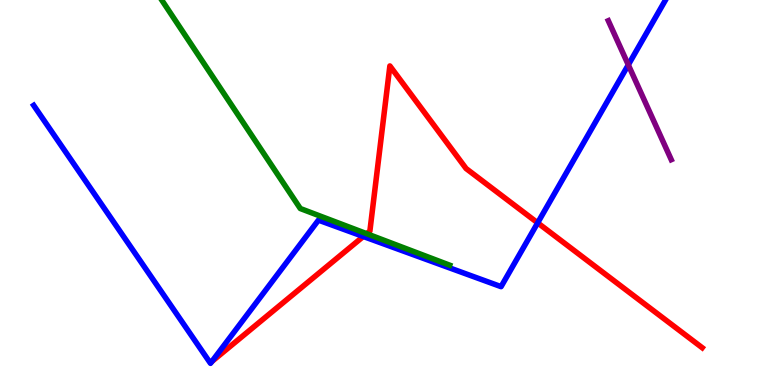[{'lines': ['blue', 'red'], 'intersections': [{'x': 2.73, 'y': 0.611}, {'x': 4.69, 'y': 3.86}, {'x': 6.94, 'y': 4.21}]}, {'lines': ['green', 'red'], 'intersections': [{'x': 4.73, 'y': 3.93}]}, {'lines': ['purple', 'red'], 'intersections': []}, {'lines': ['blue', 'green'], 'intersections': []}, {'lines': ['blue', 'purple'], 'intersections': [{'x': 8.11, 'y': 8.32}]}, {'lines': ['green', 'purple'], 'intersections': []}]